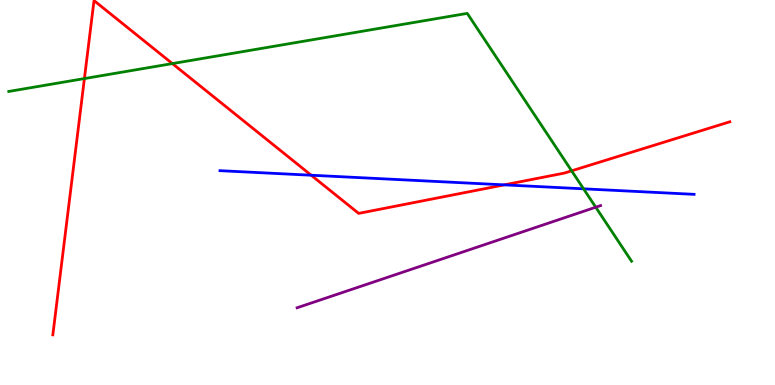[{'lines': ['blue', 'red'], 'intersections': [{'x': 4.02, 'y': 5.45}, {'x': 6.51, 'y': 5.2}]}, {'lines': ['green', 'red'], 'intersections': [{'x': 1.09, 'y': 7.96}, {'x': 2.22, 'y': 8.35}, {'x': 7.38, 'y': 5.56}]}, {'lines': ['purple', 'red'], 'intersections': []}, {'lines': ['blue', 'green'], 'intersections': [{'x': 7.53, 'y': 5.1}]}, {'lines': ['blue', 'purple'], 'intersections': []}, {'lines': ['green', 'purple'], 'intersections': [{'x': 7.69, 'y': 4.62}]}]